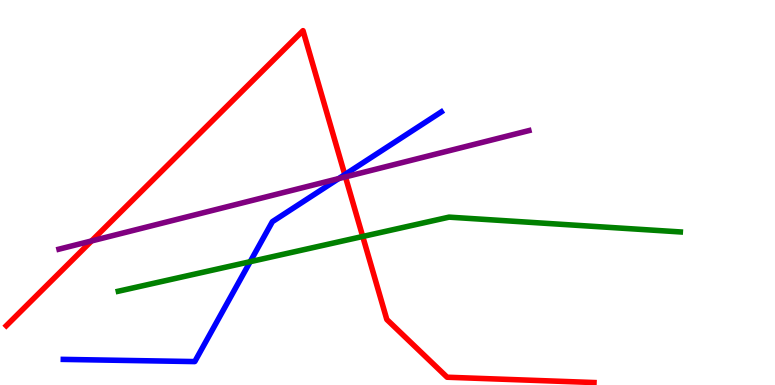[{'lines': ['blue', 'red'], 'intersections': [{'x': 4.45, 'y': 5.46}]}, {'lines': ['green', 'red'], 'intersections': [{'x': 4.68, 'y': 3.86}]}, {'lines': ['purple', 'red'], 'intersections': [{'x': 1.18, 'y': 3.74}, {'x': 4.46, 'y': 5.41}]}, {'lines': ['blue', 'green'], 'intersections': [{'x': 3.23, 'y': 3.2}]}, {'lines': ['blue', 'purple'], 'intersections': [{'x': 4.37, 'y': 5.36}]}, {'lines': ['green', 'purple'], 'intersections': []}]